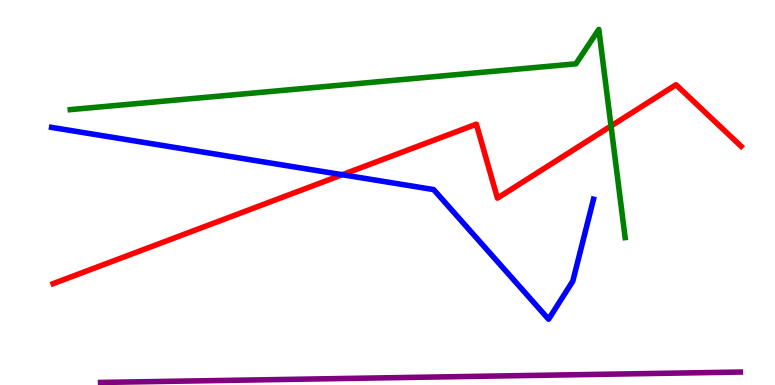[{'lines': ['blue', 'red'], 'intersections': [{'x': 4.42, 'y': 5.46}]}, {'lines': ['green', 'red'], 'intersections': [{'x': 7.88, 'y': 6.73}]}, {'lines': ['purple', 'red'], 'intersections': []}, {'lines': ['blue', 'green'], 'intersections': []}, {'lines': ['blue', 'purple'], 'intersections': []}, {'lines': ['green', 'purple'], 'intersections': []}]